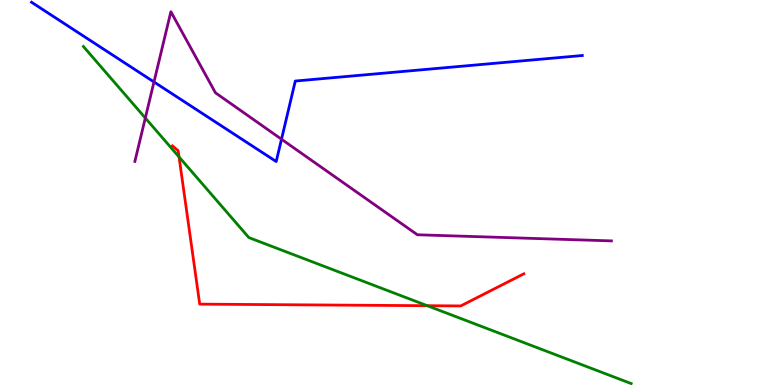[{'lines': ['blue', 'red'], 'intersections': []}, {'lines': ['green', 'red'], 'intersections': [{'x': 2.31, 'y': 5.92}, {'x': 5.51, 'y': 2.06}]}, {'lines': ['purple', 'red'], 'intersections': []}, {'lines': ['blue', 'green'], 'intersections': []}, {'lines': ['blue', 'purple'], 'intersections': [{'x': 1.99, 'y': 7.87}, {'x': 3.63, 'y': 6.38}]}, {'lines': ['green', 'purple'], 'intersections': [{'x': 1.88, 'y': 6.94}]}]